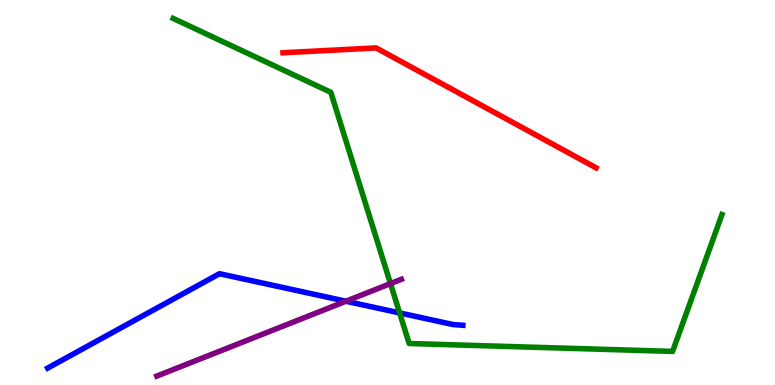[{'lines': ['blue', 'red'], 'intersections': []}, {'lines': ['green', 'red'], 'intersections': []}, {'lines': ['purple', 'red'], 'intersections': []}, {'lines': ['blue', 'green'], 'intersections': [{'x': 5.16, 'y': 1.87}]}, {'lines': ['blue', 'purple'], 'intersections': [{'x': 4.46, 'y': 2.18}]}, {'lines': ['green', 'purple'], 'intersections': [{'x': 5.04, 'y': 2.63}]}]